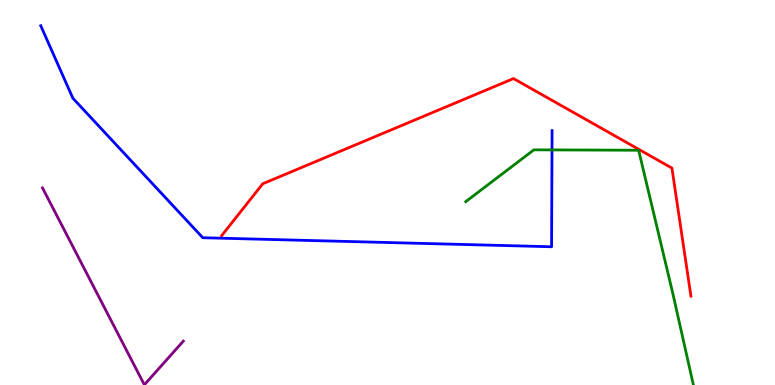[{'lines': ['blue', 'red'], 'intersections': []}, {'lines': ['green', 'red'], 'intersections': []}, {'lines': ['purple', 'red'], 'intersections': []}, {'lines': ['blue', 'green'], 'intersections': [{'x': 7.12, 'y': 6.11}]}, {'lines': ['blue', 'purple'], 'intersections': []}, {'lines': ['green', 'purple'], 'intersections': []}]